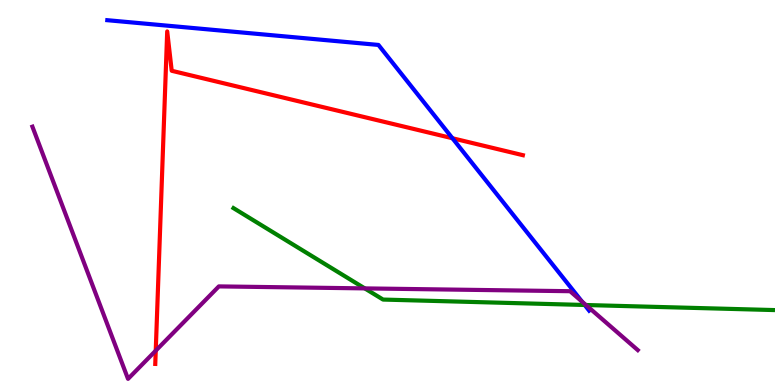[{'lines': ['blue', 'red'], 'intersections': [{'x': 5.84, 'y': 6.41}]}, {'lines': ['green', 'red'], 'intersections': []}, {'lines': ['purple', 'red'], 'intersections': [{'x': 2.01, 'y': 0.892}]}, {'lines': ['blue', 'green'], 'intersections': [{'x': 7.54, 'y': 2.08}]}, {'lines': ['blue', 'purple'], 'intersections': [{'x': 7.51, 'y': 2.17}]}, {'lines': ['green', 'purple'], 'intersections': [{'x': 4.71, 'y': 2.51}, {'x': 7.56, 'y': 2.08}]}]